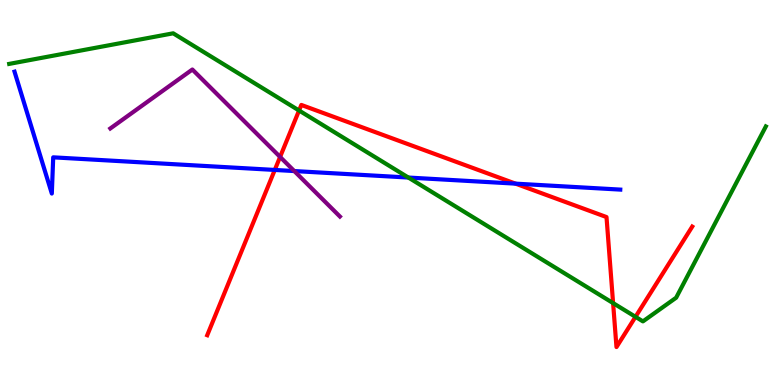[{'lines': ['blue', 'red'], 'intersections': [{'x': 3.55, 'y': 5.59}, {'x': 6.65, 'y': 5.23}]}, {'lines': ['green', 'red'], 'intersections': [{'x': 3.86, 'y': 7.13}, {'x': 7.91, 'y': 2.13}, {'x': 8.2, 'y': 1.77}]}, {'lines': ['purple', 'red'], 'intersections': [{'x': 3.61, 'y': 5.92}]}, {'lines': ['blue', 'green'], 'intersections': [{'x': 5.27, 'y': 5.39}]}, {'lines': ['blue', 'purple'], 'intersections': [{'x': 3.8, 'y': 5.56}]}, {'lines': ['green', 'purple'], 'intersections': []}]